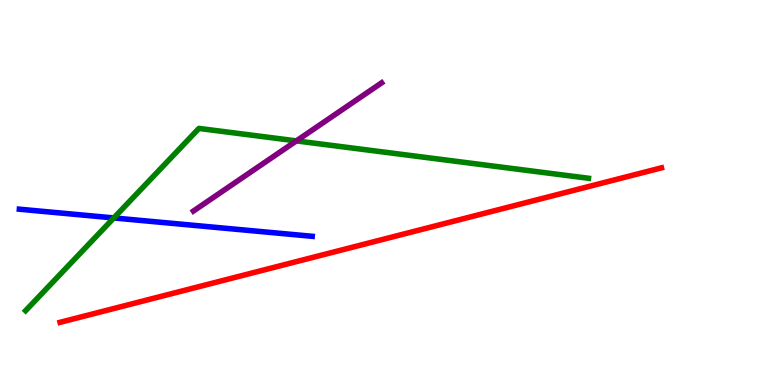[{'lines': ['blue', 'red'], 'intersections': []}, {'lines': ['green', 'red'], 'intersections': []}, {'lines': ['purple', 'red'], 'intersections': []}, {'lines': ['blue', 'green'], 'intersections': [{'x': 1.47, 'y': 4.34}]}, {'lines': ['blue', 'purple'], 'intersections': []}, {'lines': ['green', 'purple'], 'intersections': [{'x': 3.82, 'y': 6.34}]}]